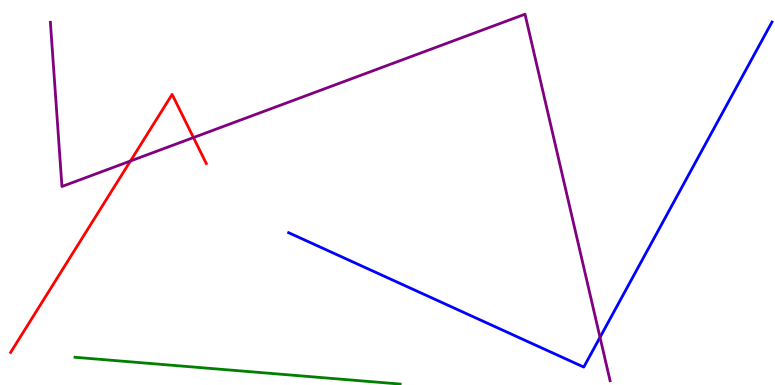[{'lines': ['blue', 'red'], 'intersections': []}, {'lines': ['green', 'red'], 'intersections': []}, {'lines': ['purple', 'red'], 'intersections': [{'x': 1.68, 'y': 5.82}, {'x': 2.5, 'y': 6.43}]}, {'lines': ['blue', 'green'], 'intersections': []}, {'lines': ['blue', 'purple'], 'intersections': [{'x': 7.74, 'y': 1.24}]}, {'lines': ['green', 'purple'], 'intersections': []}]